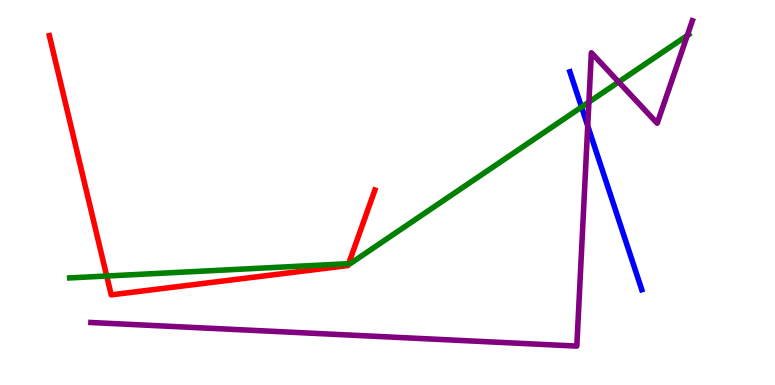[{'lines': ['blue', 'red'], 'intersections': []}, {'lines': ['green', 'red'], 'intersections': [{'x': 1.38, 'y': 2.83}, {'x': 4.5, 'y': 3.15}]}, {'lines': ['purple', 'red'], 'intersections': []}, {'lines': ['blue', 'green'], 'intersections': [{'x': 7.5, 'y': 7.22}]}, {'lines': ['blue', 'purple'], 'intersections': [{'x': 7.58, 'y': 6.73}]}, {'lines': ['green', 'purple'], 'intersections': [{'x': 7.6, 'y': 7.35}, {'x': 7.98, 'y': 7.87}, {'x': 8.87, 'y': 9.08}]}]